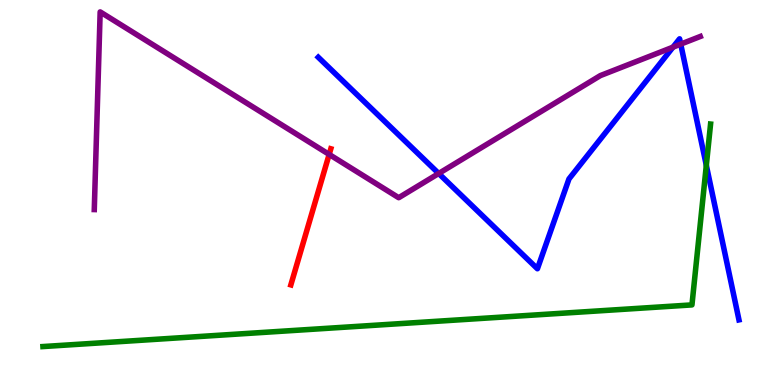[{'lines': ['blue', 'red'], 'intersections': []}, {'lines': ['green', 'red'], 'intersections': []}, {'lines': ['purple', 'red'], 'intersections': [{'x': 4.25, 'y': 5.99}]}, {'lines': ['blue', 'green'], 'intersections': [{'x': 9.11, 'y': 5.71}]}, {'lines': ['blue', 'purple'], 'intersections': [{'x': 5.66, 'y': 5.49}, {'x': 8.68, 'y': 8.77}, {'x': 8.78, 'y': 8.85}]}, {'lines': ['green', 'purple'], 'intersections': []}]